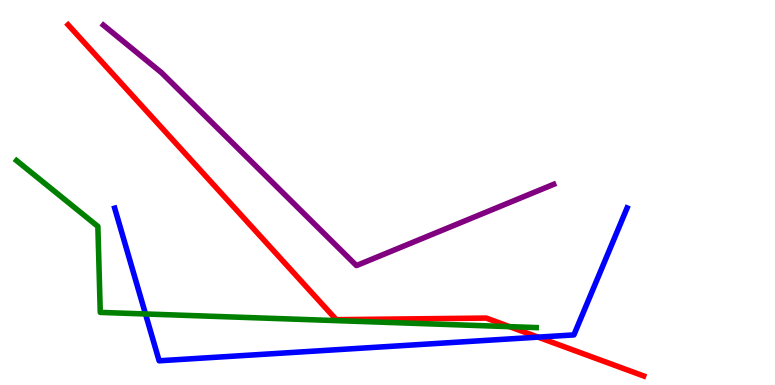[{'lines': ['blue', 'red'], 'intersections': [{'x': 6.94, 'y': 1.24}]}, {'lines': ['green', 'red'], 'intersections': [{'x': 6.57, 'y': 1.52}]}, {'lines': ['purple', 'red'], 'intersections': []}, {'lines': ['blue', 'green'], 'intersections': [{'x': 1.88, 'y': 1.84}]}, {'lines': ['blue', 'purple'], 'intersections': []}, {'lines': ['green', 'purple'], 'intersections': []}]